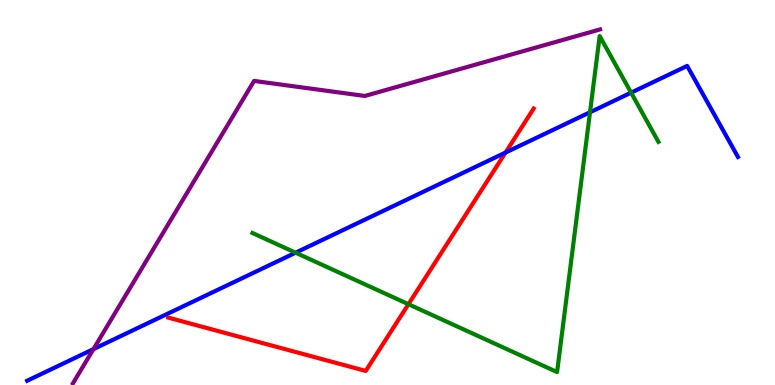[{'lines': ['blue', 'red'], 'intersections': [{'x': 6.52, 'y': 6.04}]}, {'lines': ['green', 'red'], 'intersections': [{'x': 5.27, 'y': 2.1}]}, {'lines': ['purple', 'red'], 'intersections': []}, {'lines': ['blue', 'green'], 'intersections': [{'x': 3.81, 'y': 3.44}, {'x': 7.61, 'y': 7.08}, {'x': 8.14, 'y': 7.59}]}, {'lines': ['blue', 'purple'], 'intersections': [{'x': 1.21, 'y': 0.932}]}, {'lines': ['green', 'purple'], 'intersections': []}]